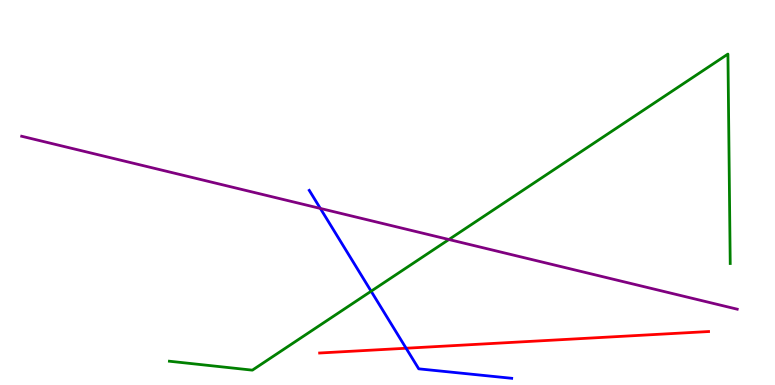[{'lines': ['blue', 'red'], 'intersections': [{'x': 5.24, 'y': 0.955}]}, {'lines': ['green', 'red'], 'intersections': []}, {'lines': ['purple', 'red'], 'intersections': []}, {'lines': ['blue', 'green'], 'intersections': [{'x': 4.79, 'y': 2.44}]}, {'lines': ['blue', 'purple'], 'intersections': [{'x': 4.13, 'y': 4.59}]}, {'lines': ['green', 'purple'], 'intersections': [{'x': 5.79, 'y': 3.78}]}]